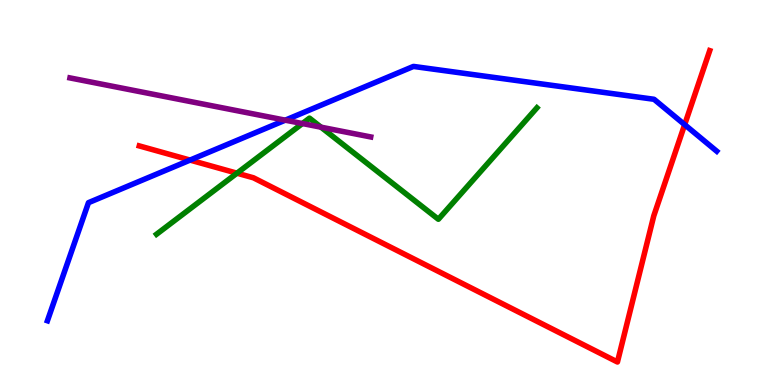[{'lines': ['blue', 'red'], 'intersections': [{'x': 2.45, 'y': 5.84}, {'x': 8.83, 'y': 6.76}]}, {'lines': ['green', 'red'], 'intersections': [{'x': 3.06, 'y': 5.5}]}, {'lines': ['purple', 'red'], 'intersections': []}, {'lines': ['blue', 'green'], 'intersections': []}, {'lines': ['blue', 'purple'], 'intersections': [{'x': 3.68, 'y': 6.88}]}, {'lines': ['green', 'purple'], 'intersections': [{'x': 3.9, 'y': 6.79}, {'x': 4.14, 'y': 6.7}]}]